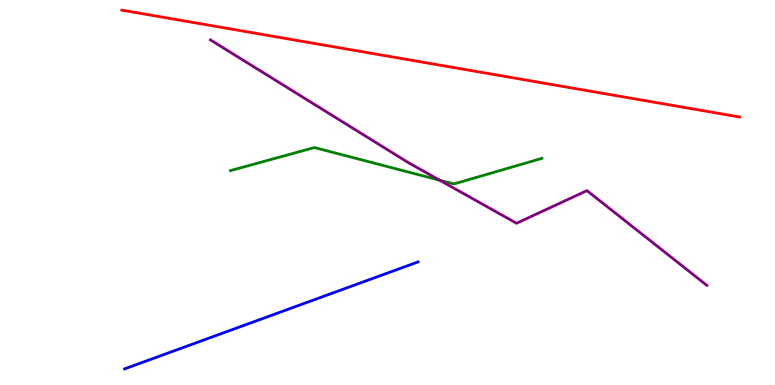[{'lines': ['blue', 'red'], 'intersections': []}, {'lines': ['green', 'red'], 'intersections': []}, {'lines': ['purple', 'red'], 'intersections': []}, {'lines': ['blue', 'green'], 'intersections': []}, {'lines': ['blue', 'purple'], 'intersections': []}, {'lines': ['green', 'purple'], 'intersections': [{'x': 5.67, 'y': 5.32}]}]